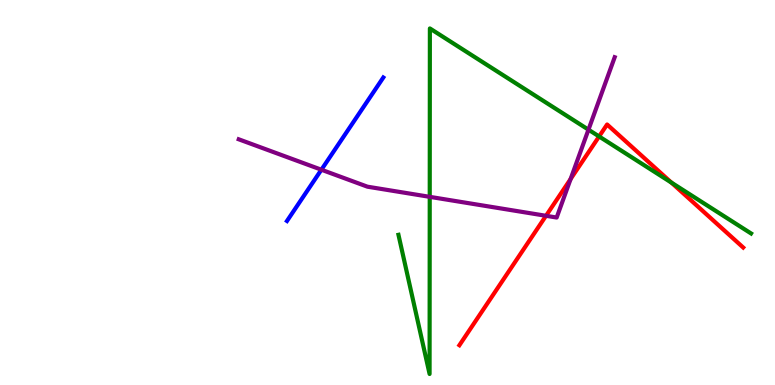[{'lines': ['blue', 'red'], 'intersections': []}, {'lines': ['green', 'red'], 'intersections': [{'x': 7.73, 'y': 6.46}, {'x': 8.66, 'y': 5.26}]}, {'lines': ['purple', 'red'], 'intersections': [{'x': 7.05, 'y': 4.39}, {'x': 7.36, 'y': 5.35}]}, {'lines': ['blue', 'green'], 'intersections': []}, {'lines': ['blue', 'purple'], 'intersections': [{'x': 4.15, 'y': 5.59}]}, {'lines': ['green', 'purple'], 'intersections': [{'x': 5.54, 'y': 4.89}, {'x': 7.59, 'y': 6.63}]}]